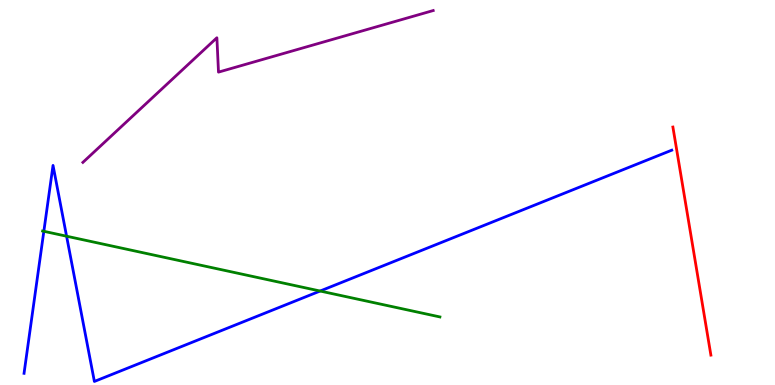[{'lines': ['blue', 'red'], 'intersections': []}, {'lines': ['green', 'red'], 'intersections': []}, {'lines': ['purple', 'red'], 'intersections': []}, {'lines': ['blue', 'green'], 'intersections': [{'x': 0.566, 'y': 3.99}, {'x': 0.859, 'y': 3.86}, {'x': 4.13, 'y': 2.44}]}, {'lines': ['blue', 'purple'], 'intersections': []}, {'lines': ['green', 'purple'], 'intersections': []}]